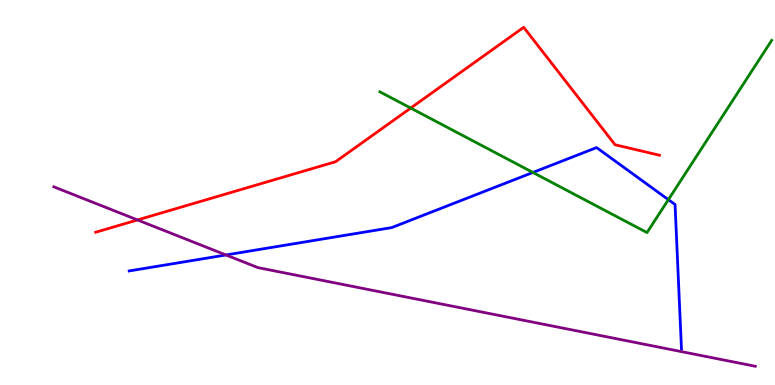[{'lines': ['blue', 'red'], 'intersections': []}, {'lines': ['green', 'red'], 'intersections': [{'x': 5.3, 'y': 7.19}]}, {'lines': ['purple', 'red'], 'intersections': [{'x': 1.77, 'y': 4.29}]}, {'lines': ['blue', 'green'], 'intersections': [{'x': 6.88, 'y': 5.52}, {'x': 8.62, 'y': 4.81}]}, {'lines': ['blue', 'purple'], 'intersections': [{'x': 2.92, 'y': 3.38}]}, {'lines': ['green', 'purple'], 'intersections': []}]